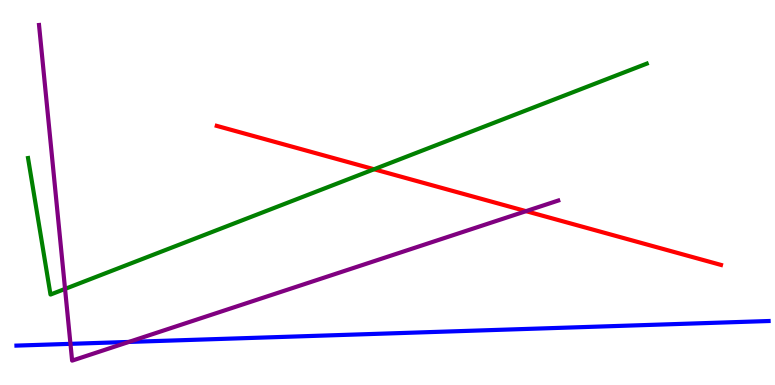[{'lines': ['blue', 'red'], 'intersections': []}, {'lines': ['green', 'red'], 'intersections': [{'x': 4.83, 'y': 5.6}]}, {'lines': ['purple', 'red'], 'intersections': [{'x': 6.79, 'y': 4.52}]}, {'lines': ['blue', 'green'], 'intersections': []}, {'lines': ['blue', 'purple'], 'intersections': [{'x': 0.909, 'y': 1.07}, {'x': 1.66, 'y': 1.12}]}, {'lines': ['green', 'purple'], 'intersections': [{'x': 0.839, 'y': 2.5}]}]